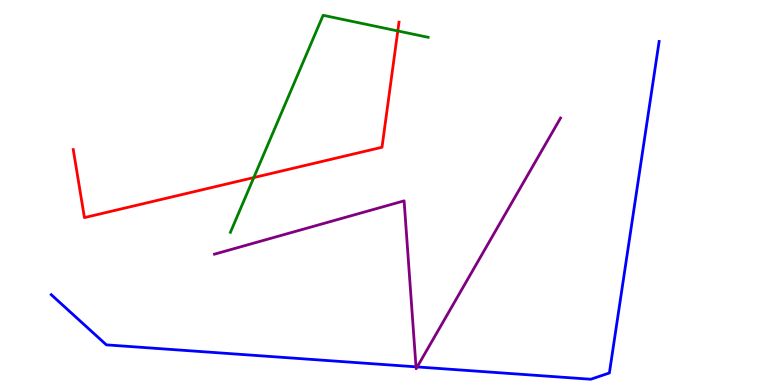[{'lines': ['blue', 'red'], 'intersections': []}, {'lines': ['green', 'red'], 'intersections': [{'x': 3.27, 'y': 5.39}, {'x': 5.13, 'y': 9.2}]}, {'lines': ['purple', 'red'], 'intersections': []}, {'lines': ['blue', 'green'], 'intersections': []}, {'lines': ['blue', 'purple'], 'intersections': [{'x': 5.37, 'y': 0.472}, {'x': 5.38, 'y': 0.47}]}, {'lines': ['green', 'purple'], 'intersections': []}]